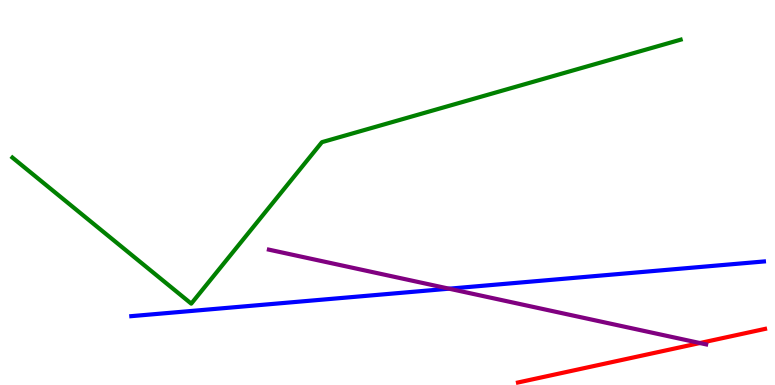[{'lines': ['blue', 'red'], 'intersections': []}, {'lines': ['green', 'red'], 'intersections': []}, {'lines': ['purple', 'red'], 'intersections': [{'x': 9.03, 'y': 1.09}]}, {'lines': ['blue', 'green'], 'intersections': []}, {'lines': ['blue', 'purple'], 'intersections': [{'x': 5.79, 'y': 2.5}]}, {'lines': ['green', 'purple'], 'intersections': []}]